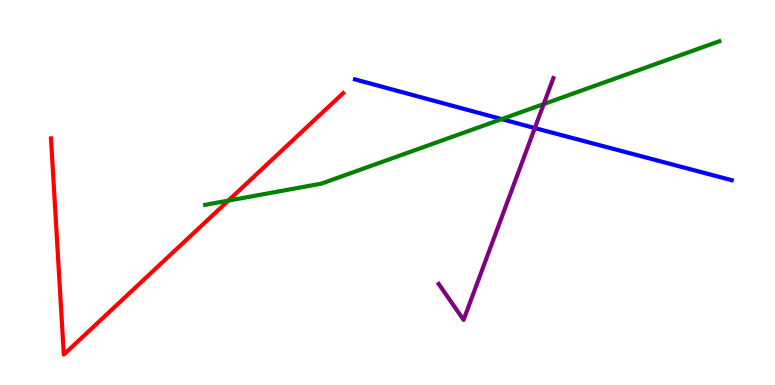[{'lines': ['blue', 'red'], 'intersections': []}, {'lines': ['green', 'red'], 'intersections': [{'x': 2.95, 'y': 4.79}]}, {'lines': ['purple', 'red'], 'intersections': []}, {'lines': ['blue', 'green'], 'intersections': [{'x': 6.47, 'y': 6.91}]}, {'lines': ['blue', 'purple'], 'intersections': [{'x': 6.9, 'y': 6.67}]}, {'lines': ['green', 'purple'], 'intersections': [{'x': 7.02, 'y': 7.3}]}]